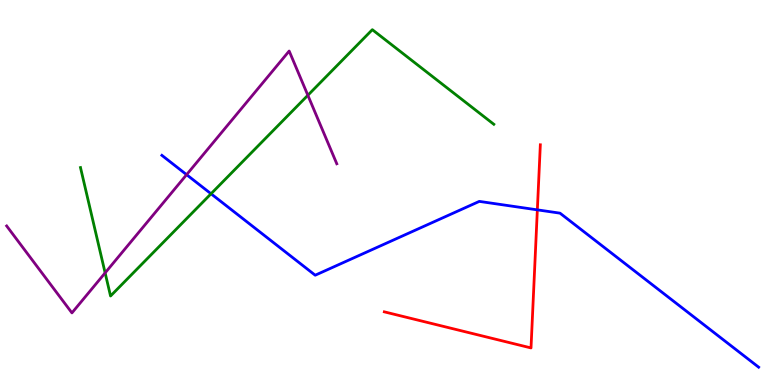[{'lines': ['blue', 'red'], 'intersections': [{'x': 6.93, 'y': 4.55}]}, {'lines': ['green', 'red'], 'intersections': []}, {'lines': ['purple', 'red'], 'intersections': []}, {'lines': ['blue', 'green'], 'intersections': [{'x': 2.72, 'y': 4.97}]}, {'lines': ['blue', 'purple'], 'intersections': [{'x': 2.41, 'y': 5.46}]}, {'lines': ['green', 'purple'], 'intersections': [{'x': 1.36, 'y': 2.91}, {'x': 3.97, 'y': 7.53}]}]